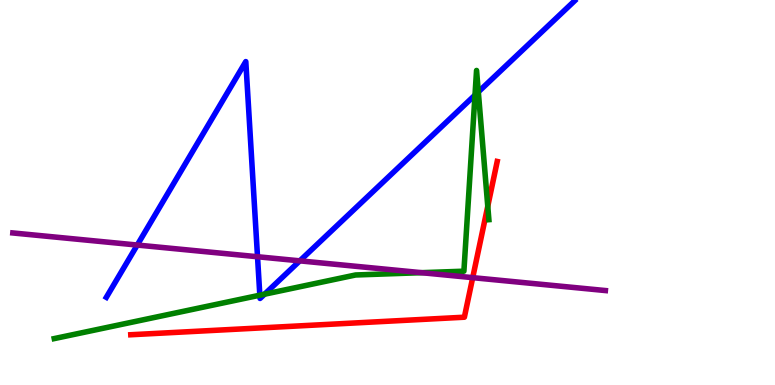[{'lines': ['blue', 'red'], 'intersections': []}, {'lines': ['green', 'red'], 'intersections': [{'x': 6.29, 'y': 4.64}]}, {'lines': ['purple', 'red'], 'intersections': [{'x': 6.1, 'y': 2.79}]}, {'lines': ['blue', 'green'], 'intersections': [{'x': 3.35, 'y': 2.33}, {'x': 3.41, 'y': 2.36}, {'x': 6.13, 'y': 7.53}, {'x': 6.17, 'y': 7.61}]}, {'lines': ['blue', 'purple'], 'intersections': [{'x': 1.77, 'y': 3.64}, {'x': 3.32, 'y': 3.33}, {'x': 3.87, 'y': 3.22}]}, {'lines': ['green', 'purple'], 'intersections': [{'x': 5.44, 'y': 2.92}]}]